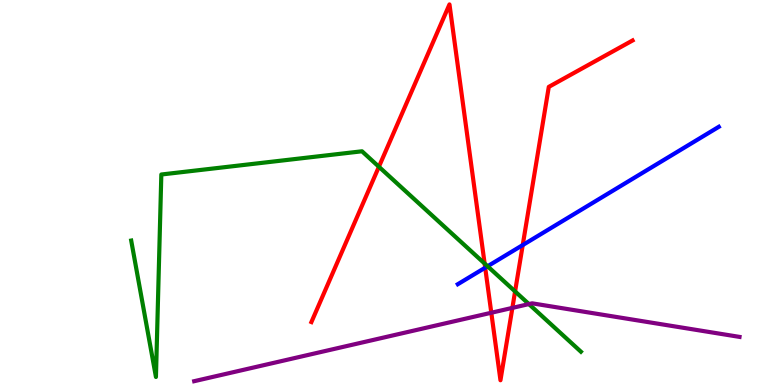[{'lines': ['blue', 'red'], 'intersections': [{'x': 6.26, 'y': 3.05}, {'x': 6.74, 'y': 3.63}]}, {'lines': ['green', 'red'], 'intersections': [{'x': 4.89, 'y': 5.67}, {'x': 6.25, 'y': 3.15}, {'x': 6.65, 'y': 2.43}]}, {'lines': ['purple', 'red'], 'intersections': [{'x': 6.34, 'y': 1.88}, {'x': 6.61, 'y': 2.0}]}, {'lines': ['blue', 'green'], 'intersections': [{'x': 6.29, 'y': 3.08}]}, {'lines': ['blue', 'purple'], 'intersections': []}, {'lines': ['green', 'purple'], 'intersections': [{'x': 6.82, 'y': 2.1}]}]